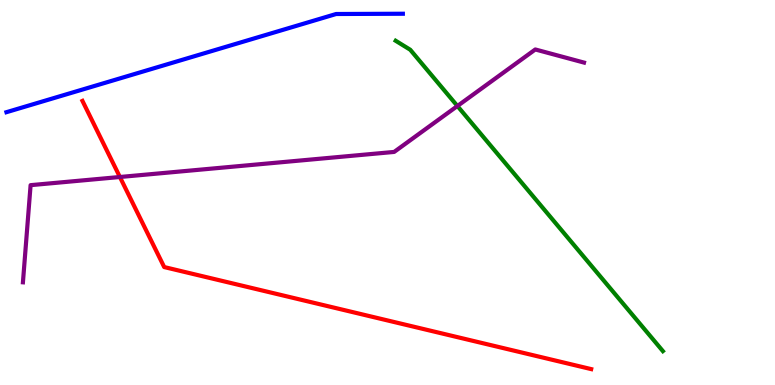[{'lines': ['blue', 'red'], 'intersections': []}, {'lines': ['green', 'red'], 'intersections': []}, {'lines': ['purple', 'red'], 'intersections': [{'x': 1.55, 'y': 5.4}]}, {'lines': ['blue', 'green'], 'intersections': []}, {'lines': ['blue', 'purple'], 'intersections': []}, {'lines': ['green', 'purple'], 'intersections': [{'x': 5.9, 'y': 7.25}]}]